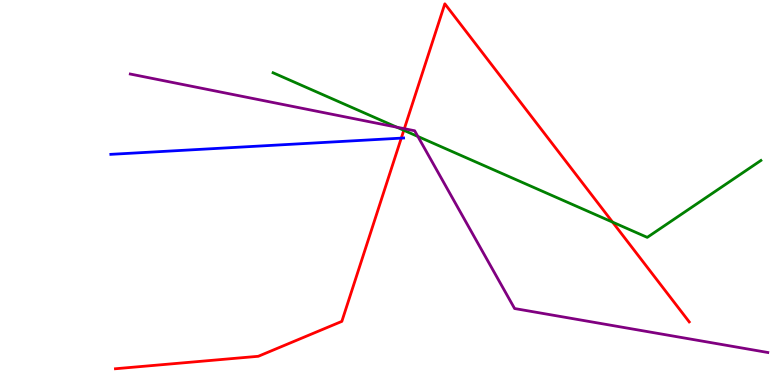[{'lines': ['blue', 'red'], 'intersections': [{'x': 5.18, 'y': 6.41}]}, {'lines': ['green', 'red'], 'intersections': [{'x': 5.21, 'y': 6.62}, {'x': 7.9, 'y': 4.23}]}, {'lines': ['purple', 'red'], 'intersections': [{'x': 5.22, 'y': 6.66}]}, {'lines': ['blue', 'green'], 'intersections': []}, {'lines': ['blue', 'purple'], 'intersections': []}, {'lines': ['green', 'purple'], 'intersections': [{'x': 5.12, 'y': 6.7}, {'x': 5.39, 'y': 6.46}]}]